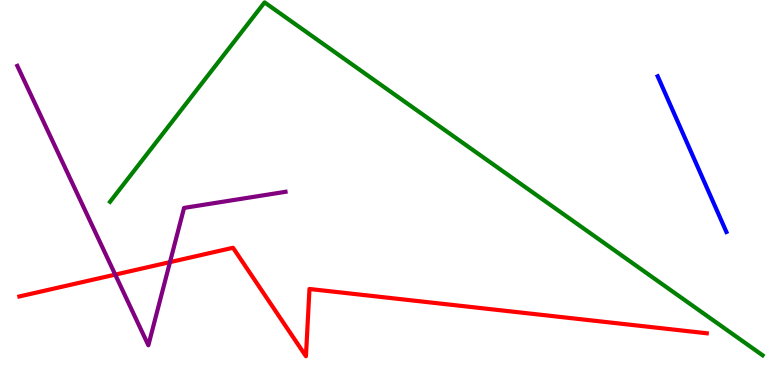[{'lines': ['blue', 'red'], 'intersections': []}, {'lines': ['green', 'red'], 'intersections': []}, {'lines': ['purple', 'red'], 'intersections': [{'x': 1.49, 'y': 2.87}, {'x': 2.19, 'y': 3.19}]}, {'lines': ['blue', 'green'], 'intersections': []}, {'lines': ['blue', 'purple'], 'intersections': []}, {'lines': ['green', 'purple'], 'intersections': []}]